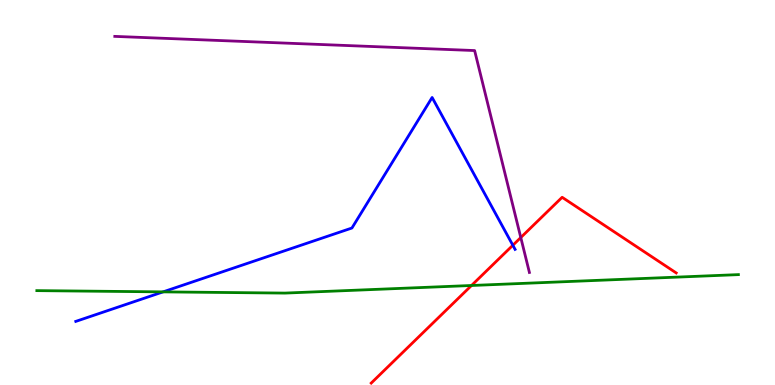[{'lines': ['blue', 'red'], 'intersections': [{'x': 6.62, 'y': 3.63}]}, {'lines': ['green', 'red'], 'intersections': [{'x': 6.08, 'y': 2.58}]}, {'lines': ['purple', 'red'], 'intersections': [{'x': 6.72, 'y': 3.83}]}, {'lines': ['blue', 'green'], 'intersections': [{'x': 2.1, 'y': 2.42}]}, {'lines': ['blue', 'purple'], 'intersections': []}, {'lines': ['green', 'purple'], 'intersections': []}]